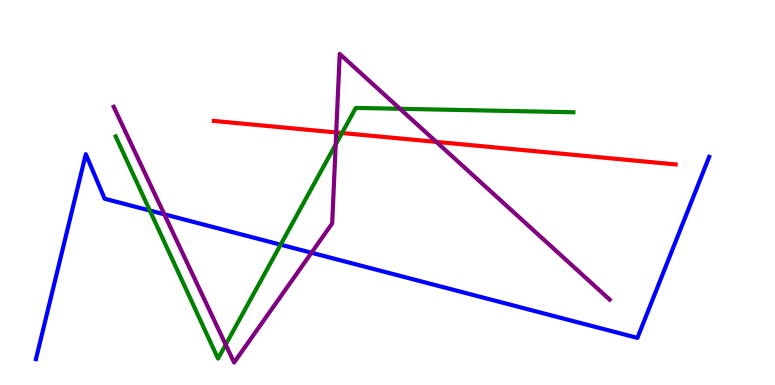[{'lines': ['blue', 'red'], 'intersections': []}, {'lines': ['green', 'red'], 'intersections': [{'x': 4.41, 'y': 6.55}]}, {'lines': ['purple', 'red'], 'intersections': [{'x': 4.34, 'y': 6.56}, {'x': 5.63, 'y': 6.31}]}, {'lines': ['blue', 'green'], 'intersections': [{'x': 1.93, 'y': 4.53}, {'x': 3.62, 'y': 3.64}]}, {'lines': ['blue', 'purple'], 'intersections': [{'x': 2.12, 'y': 4.43}, {'x': 4.02, 'y': 3.43}]}, {'lines': ['green', 'purple'], 'intersections': [{'x': 2.91, 'y': 1.05}, {'x': 4.33, 'y': 6.25}, {'x': 5.16, 'y': 7.17}]}]